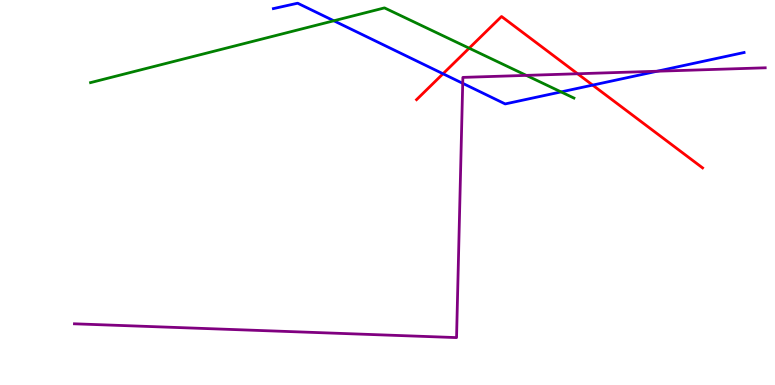[{'lines': ['blue', 'red'], 'intersections': [{'x': 5.72, 'y': 8.08}, {'x': 7.65, 'y': 7.79}]}, {'lines': ['green', 'red'], 'intersections': [{'x': 6.05, 'y': 8.75}]}, {'lines': ['purple', 'red'], 'intersections': [{'x': 7.45, 'y': 8.08}]}, {'lines': ['blue', 'green'], 'intersections': [{'x': 4.31, 'y': 9.46}, {'x': 7.24, 'y': 7.61}]}, {'lines': ['blue', 'purple'], 'intersections': [{'x': 5.97, 'y': 7.84}, {'x': 8.48, 'y': 8.15}]}, {'lines': ['green', 'purple'], 'intersections': [{'x': 6.79, 'y': 8.04}]}]